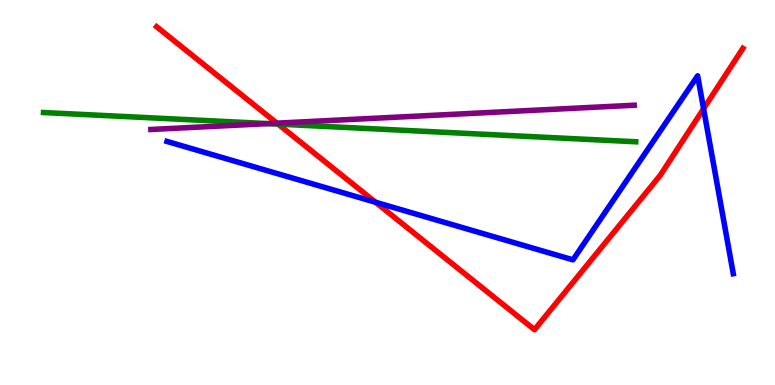[{'lines': ['blue', 'red'], 'intersections': [{'x': 4.85, 'y': 4.75}, {'x': 9.08, 'y': 7.18}]}, {'lines': ['green', 'red'], 'intersections': [{'x': 3.59, 'y': 6.78}]}, {'lines': ['purple', 'red'], 'intersections': [{'x': 3.57, 'y': 6.8}]}, {'lines': ['blue', 'green'], 'intersections': []}, {'lines': ['blue', 'purple'], 'intersections': []}, {'lines': ['green', 'purple'], 'intersections': [{'x': 3.46, 'y': 6.79}]}]